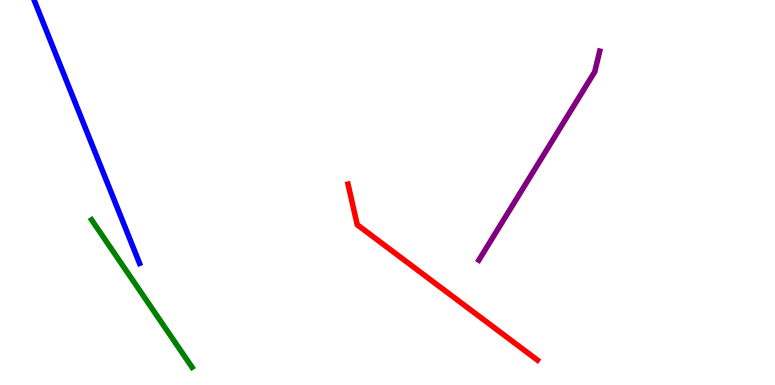[{'lines': ['blue', 'red'], 'intersections': []}, {'lines': ['green', 'red'], 'intersections': []}, {'lines': ['purple', 'red'], 'intersections': []}, {'lines': ['blue', 'green'], 'intersections': []}, {'lines': ['blue', 'purple'], 'intersections': []}, {'lines': ['green', 'purple'], 'intersections': []}]